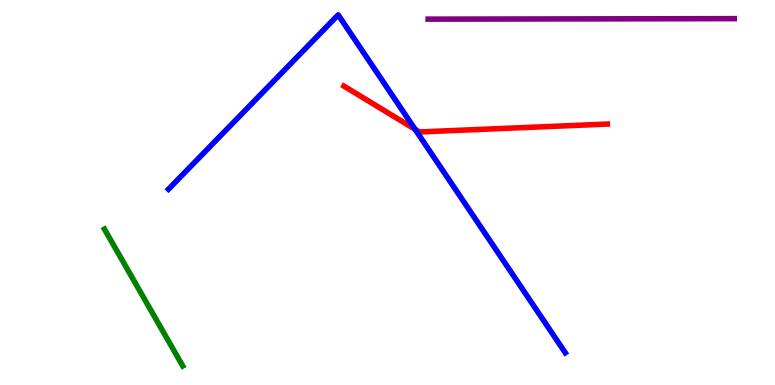[{'lines': ['blue', 'red'], 'intersections': [{'x': 5.36, 'y': 6.64}]}, {'lines': ['green', 'red'], 'intersections': []}, {'lines': ['purple', 'red'], 'intersections': []}, {'lines': ['blue', 'green'], 'intersections': []}, {'lines': ['blue', 'purple'], 'intersections': []}, {'lines': ['green', 'purple'], 'intersections': []}]